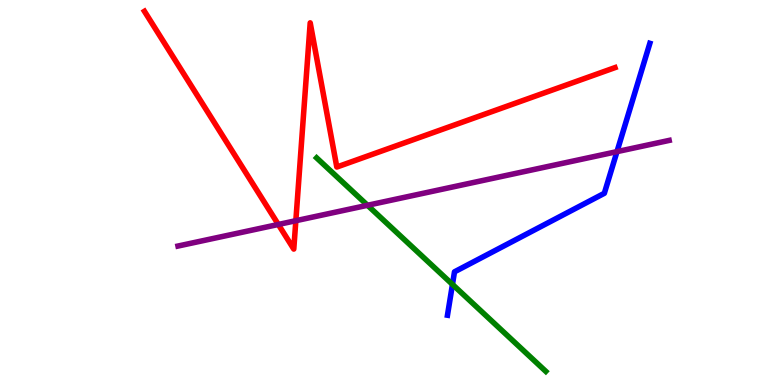[{'lines': ['blue', 'red'], 'intersections': []}, {'lines': ['green', 'red'], 'intersections': []}, {'lines': ['purple', 'red'], 'intersections': [{'x': 3.59, 'y': 4.17}, {'x': 3.82, 'y': 4.27}]}, {'lines': ['blue', 'green'], 'intersections': [{'x': 5.84, 'y': 2.61}]}, {'lines': ['blue', 'purple'], 'intersections': [{'x': 7.96, 'y': 6.06}]}, {'lines': ['green', 'purple'], 'intersections': [{'x': 4.74, 'y': 4.67}]}]